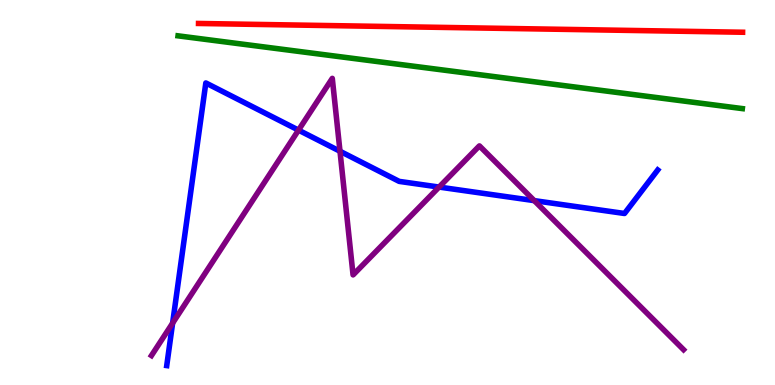[{'lines': ['blue', 'red'], 'intersections': []}, {'lines': ['green', 'red'], 'intersections': []}, {'lines': ['purple', 'red'], 'intersections': []}, {'lines': ['blue', 'green'], 'intersections': []}, {'lines': ['blue', 'purple'], 'intersections': [{'x': 2.23, 'y': 1.61}, {'x': 3.85, 'y': 6.62}, {'x': 4.39, 'y': 6.07}, {'x': 5.67, 'y': 5.14}, {'x': 6.89, 'y': 4.79}]}, {'lines': ['green', 'purple'], 'intersections': []}]